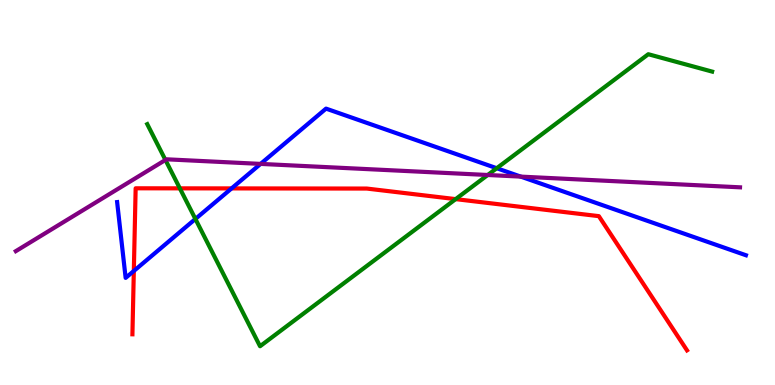[{'lines': ['blue', 'red'], 'intersections': [{'x': 1.73, 'y': 2.96}, {'x': 2.99, 'y': 5.11}]}, {'lines': ['green', 'red'], 'intersections': [{'x': 2.32, 'y': 5.11}, {'x': 5.88, 'y': 4.83}]}, {'lines': ['purple', 'red'], 'intersections': []}, {'lines': ['blue', 'green'], 'intersections': [{'x': 2.52, 'y': 4.31}, {'x': 6.41, 'y': 5.63}]}, {'lines': ['blue', 'purple'], 'intersections': [{'x': 3.36, 'y': 5.74}, {'x': 6.72, 'y': 5.41}]}, {'lines': ['green', 'purple'], 'intersections': [{'x': 2.13, 'y': 5.85}, {'x': 6.29, 'y': 5.45}]}]